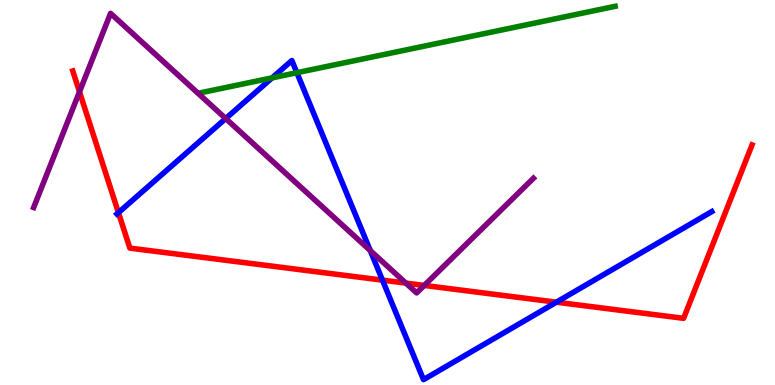[{'lines': ['blue', 'red'], 'intersections': [{'x': 1.53, 'y': 4.48}, {'x': 4.93, 'y': 2.72}, {'x': 7.18, 'y': 2.15}]}, {'lines': ['green', 'red'], 'intersections': []}, {'lines': ['purple', 'red'], 'intersections': [{'x': 1.03, 'y': 7.62}, {'x': 5.24, 'y': 2.65}, {'x': 5.47, 'y': 2.59}]}, {'lines': ['blue', 'green'], 'intersections': [{'x': 3.51, 'y': 7.98}, {'x': 3.83, 'y': 8.11}]}, {'lines': ['blue', 'purple'], 'intersections': [{'x': 2.91, 'y': 6.92}, {'x': 4.78, 'y': 3.49}]}, {'lines': ['green', 'purple'], 'intersections': []}]